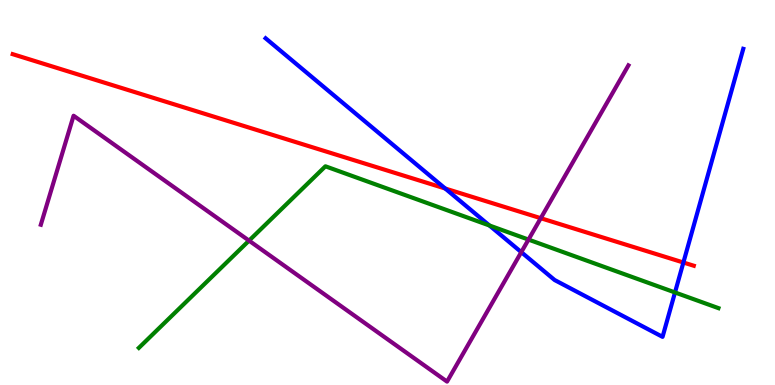[{'lines': ['blue', 'red'], 'intersections': [{'x': 5.74, 'y': 5.1}, {'x': 8.82, 'y': 3.18}]}, {'lines': ['green', 'red'], 'intersections': []}, {'lines': ['purple', 'red'], 'intersections': [{'x': 6.98, 'y': 4.33}]}, {'lines': ['blue', 'green'], 'intersections': [{'x': 6.32, 'y': 4.14}, {'x': 8.71, 'y': 2.4}]}, {'lines': ['blue', 'purple'], 'intersections': [{'x': 6.73, 'y': 3.45}]}, {'lines': ['green', 'purple'], 'intersections': [{'x': 3.21, 'y': 3.75}, {'x': 6.82, 'y': 3.78}]}]